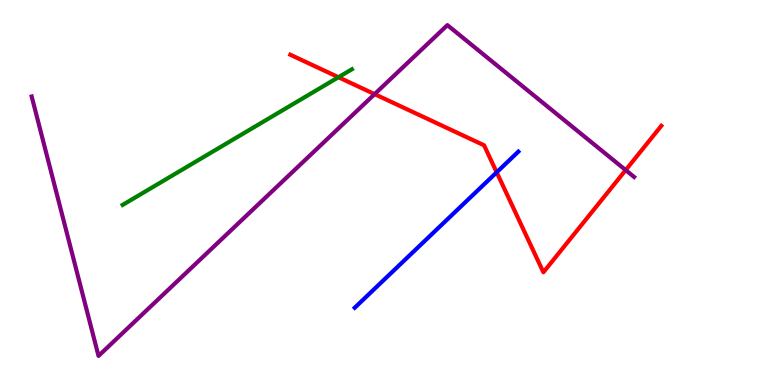[{'lines': ['blue', 'red'], 'intersections': [{'x': 6.41, 'y': 5.52}]}, {'lines': ['green', 'red'], 'intersections': [{'x': 4.37, 'y': 7.99}]}, {'lines': ['purple', 'red'], 'intersections': [{'x': 4.83, 'y': 7.56}, {'x': 8.07, 'y': 5.58}]}, {'lines': ['blue', 'green'], 'intersections': []}, {'lines': ['blue', 'purple'], 'intersections': []}, {'lines': ['green', 'purple'], 'intersections': []}]